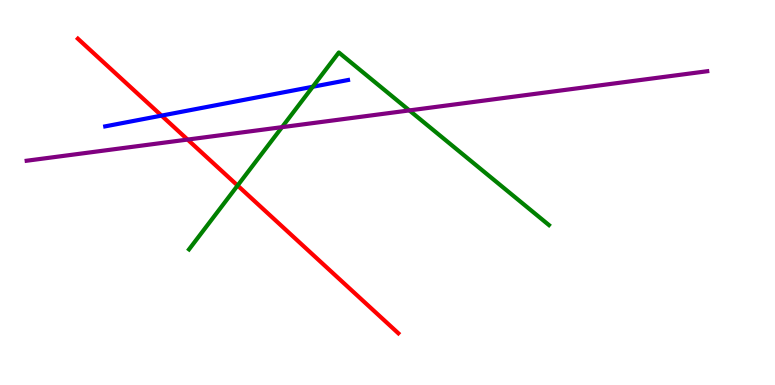[{'lines': ['blue', 'red'], 'intersections': [{'x': 2.08, 'y': 7.0}]}, {'lines': ['green', 'red'], 'intersections': [{'x': 3.07, 'y': 5.18}]}, {'lines': ['purple', 'red'], 'intersections': [{'x': 2.42, 'y': 6.37}]}, {'lines': ['blue', 'green'], 'intersections': [{'x': 4.04, 'y': 7.75}]}, {'lines': ['blue', 'purple'], 'intersections': []}, {'lines': ['green', 'purple'], 'intersections': [{'x': 3.64, 'y': 6.7}, {'x': 5.28, 'y': 7.13}]}]